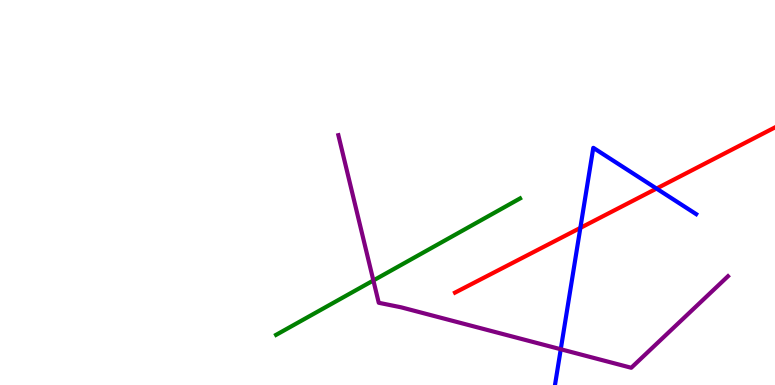[{'lines': ['blue', 'red'], 'intersections': [{'x': 7.49, 'y': 4.08}, {'x': 8.47, 'y': 5.1}]}, {'lines': ['green', 'red'], 'intersections': []}, {'lines': ['purple', 'red'], 'intersections': []}, {'lines': ['blue', 'green'], 'intersections': []}, {'lines': ['blue', 'purple'], 'intersections': [{'x': 7.24, 'y': 0.929}]}, {'lines': ['green', 'purple'], 'intersections': [{'x': 4.82, 'y': 2.72}]}]